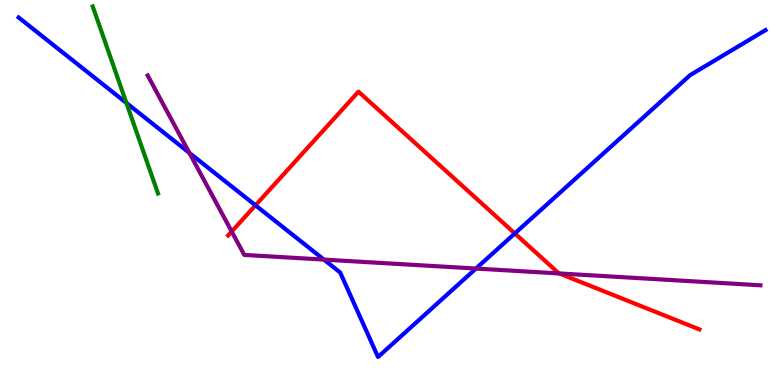[{'lines': ['blue', 'red'], 'intersections': [{'x': 3.3, 'y': 4.67}, {'x': 6.64, 'y': 3.94}]}, {'lines': ['green', 'red'], 'intersections': []}, {'lines': ['purple', 'red'], 'intersections': [{'x': 2.99, 'y': 3.99}, {'x': 7.22, 'y': 2.9}]}, {'lines': ['blue', 'green'], 'intersections': [{'x': 1.63, 'y': 7.33}]}, {'lines': ['blue', 'purple'], 'intersections': [{'x': 2.44, 'y': 6.03}, {'x': 4.18, 'y': 3.26}, {'x': 6.14, 'y': 3.02}]}, {'lines': ['green', 'purple'], 'intersections': []}]